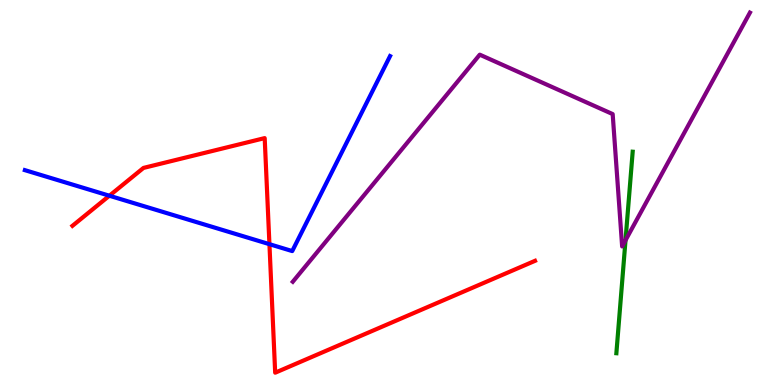[{'lines': ['blue', 'red'], 'intersections': [{'x': 1.41, 'y': 4.92}, {'x': 3.48, 'y': 3.66}]}, {'lines': ['green', 'red'], 'intersections': []}, {'lines': ['purple', 'red'], 'intersections': []}, {'lines': ['blue', 'green'], 'intersections': []}, {'lines': ['blue', 'purple'], 'intersections': []}, {'lines': ['green', 'purple'], 'intersections': [{'x': 8.07, 'y': 3.76}]}]